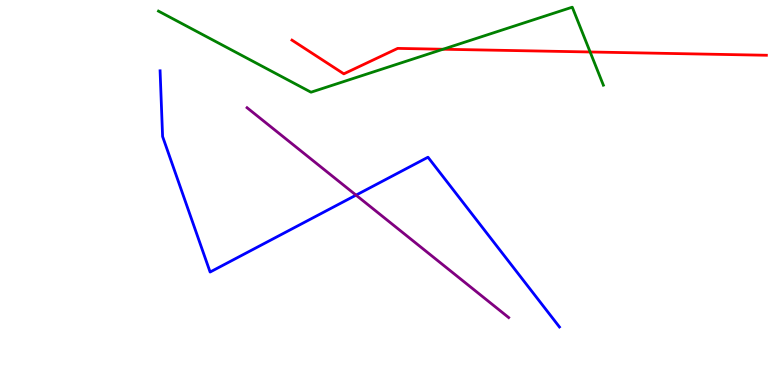[{'lines': ['blue', 'red'], 'intersections': []}, {'lines': ['green', 'red'], 'intersections': [{'x': 5.72, 'y': 8.72}, {'x': 7.61, 'y': 8.65}]}, {'lines': ['purple', 'red'], 'intersections': []}, {'lines': ['blue', 'green'], 'intersections': []}, {'lines': ['blue', 'purple'], 'intersections': [{'x': 4.59, 'y': 4.93}]}, {'lines': ['green', 'purple'], 'intersections': []}]